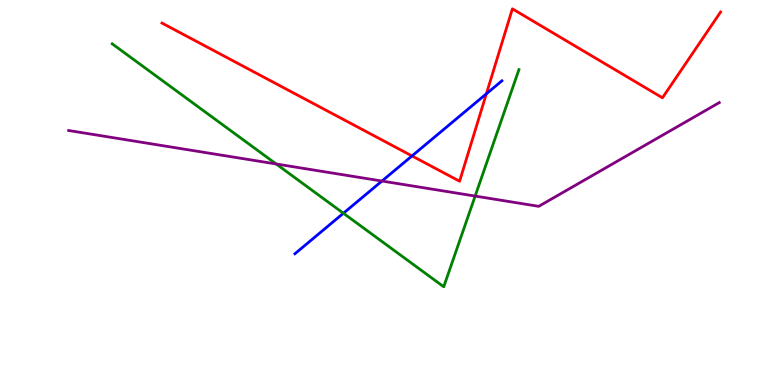[{'lines': ['blue', 'red'], 'intersections': [{'x': 5.32, 'y': 5.95}, {'x': 6.28, 'y': 7.56}]}, {'lines': ['green', 'red'], 'intersections': []}, {'lines': ['purple', 'red'], 'intersections': []}, {'lines': ['blue', 'green'], 'intersections': [{'x': 4.43, 'y': 4.46}]}, {'lines': ['blue', 'purple'], 'intersections': [{'x': 4.93, 'y': 5.3}]}, {'lines': ['green', 'purple'], 'intersections': [{'x': 3.56, 'y': 5.74}, {'x': 6.13, 'y': 4.91}]}]